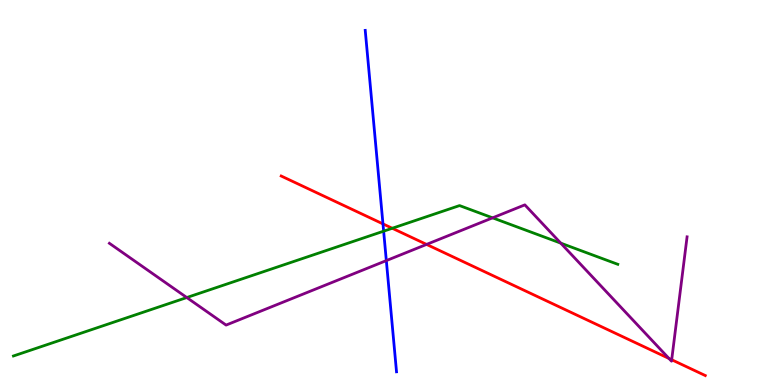[{'lines': ['blue', 'red'], 'intersections': [{'x': 4.94, 'y': 4.18}]}, {'lines': ['green', 'red'], 'intersections': [{'x': 5.06, 'y': 4.07}]}, {'lines': ['purple', 'red'], 'intersections': [{'x': 5.5, 'y': 3.65}, {'x': 8.63, 'y': 0.69}, {'x': 8.67, 'y': 0.656}]}, {'lines': ['blue', 'green'], 'intersections': [{'x': 4.95, 'y': 4.0}]}, {'lines': ['blue', 'purple'], 'intersections': [{'x': 4.98, 'y': 3.23}]}, {'lines': ['green', 'purple'], 'intersections': [{'x': 2.41, 'y': 2.27}, {'x': 6.36, 'y': 4.34}, {'x': 7.24, 'y': 3.68}]}]